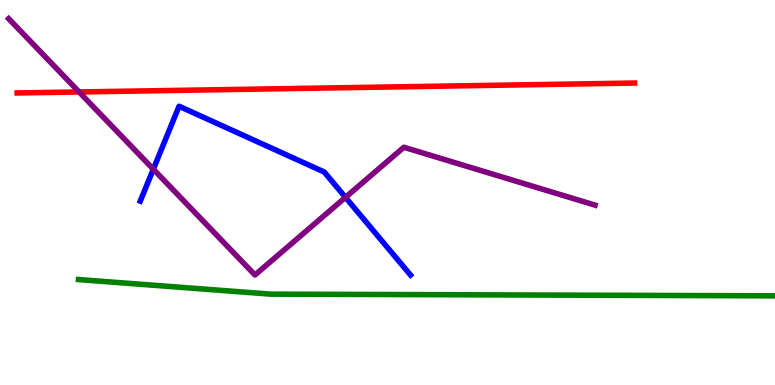[{'lines': ['blue', 'red'], 'intersections': []}, {'lines': ['green', 'red'], 'intersections': []}, {'lines': ['purple', 'red'], 'intersections': [{'x': 1.02, 'y': 7.61}]}, {'lines': ['blue', 'green'], 'intersections': []}, {'lines': ['blue', 'purple'], 'intersections': [{'x': 1.98, 'y': 5.61}, {'x': 4.46, 'y': 4.87}]}, {'lines': ['green', 'purple'], 'intersections': []}]